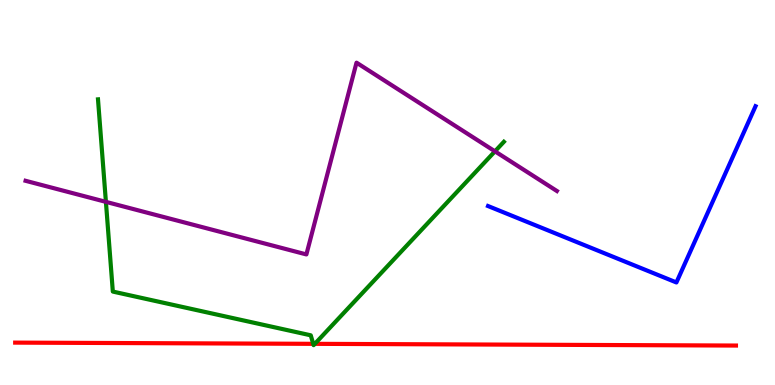[{'lines': ['blue', 'red'], 'intersections': []}, {'lines': ['green', 'red'], 'intersections': [{'x': 4.04, 'y': 1.07}, {'x': 4.06, 'y': 1.07}]}, {'lines': ['purple', 'red'], 'intersections': []}, {'lines': ['blue', 'green'], 'intersections': []}, {'lines': ['blue', 'purple'], 'intersections': []}, {'lines': ['green', 'purple'], 'intersections': [{'x': 1.37, 'y': 4.76}, {'x': 6.39, 'y': 6.07}]}]